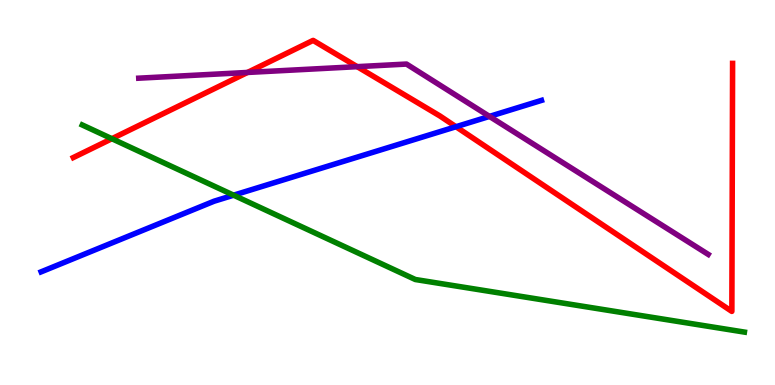[{'lines': ['blue', 'red'], 'intersections': [{'x': 5.88, 'y': 6.71}]}, {'lines': ['green', 'red'], 'intersections': [{'x': 1.44, 'y': 6.4}]}, {'lines': ['purple', 'red'], 'intersections': [{'x': 3.19, 'y': 8.12}, {'x': 4.61, 'y': 8.27}]}, {'lines': ['blue', 'green'], 'intersections': [{'x': 3.01, 'y': 4.93}]}, {'lines': ['blue', 'purple'], 'intersections': [{'x': 6.32, 'y': 6.98}]}, {'lines': ['green', 'purple'], 'intersections': []}]